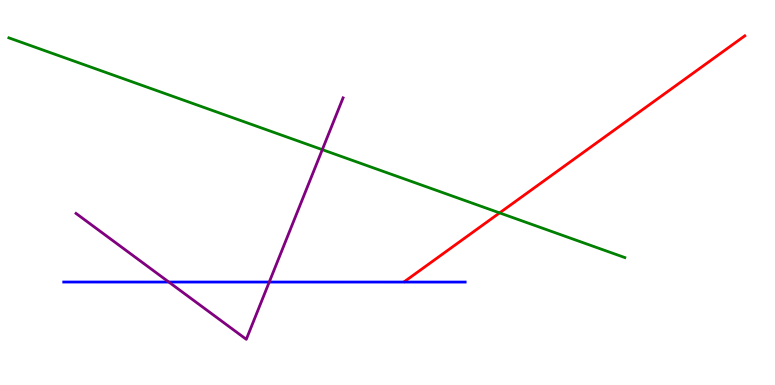[{'lines': ['blue', 'red'], 'intersections': []}, {'lines': ['green', 'red'], 'intersections': [{'x': 6.45, 'y': 4.47}]}, {'lines': ['purple', 'red'], 'intersections': []}, {'lines': ['blue', 'green'], 'intersections': []}, {'lines': ['blue', 'purple'], 'intersections': [{'x': 2.18, 'y': 2.67}, {'x': 3.47, 'y': 2.67}]}, {'lines': ['green', 'purple'], 'intersections': [{'x': 4.16, 'y': 6.11}]}]